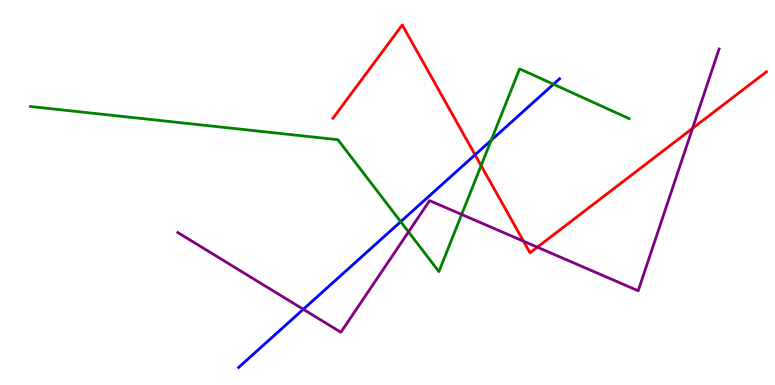[{'lines': ['blue', 'red'], 'intersections': [{'x': 6.13, 'y': 5.98}]}, {'lines': ['green', 'red'], 'intersections': [{'x': 6.21, 'y': 5.7}]}, {'lines': ['purple', 'red'], 'intersections': [{'x': 6.75, 'y': 3.74}, {'x': 6.93, 'y': 3.58}, {'x': 8.94, 'y': 6.67}]}, {'lines': ['blue', 'green'], 'intersections': [{'x': 5.17, 'y': 4.24}, {'x': 6.34, 'y': 6.36}, {'x': 7.14, 'y': 7.81}]}, {'lines': ['blue', 'purple'], 'intersections': [{'x': 3.91, 'y': 1.97}]}, {'lines': ['green', 'purple'], 'intersections': [{'x': 5.27, 'y': 3.98}, {'x': 5.96, 'y': 4.43}]}]